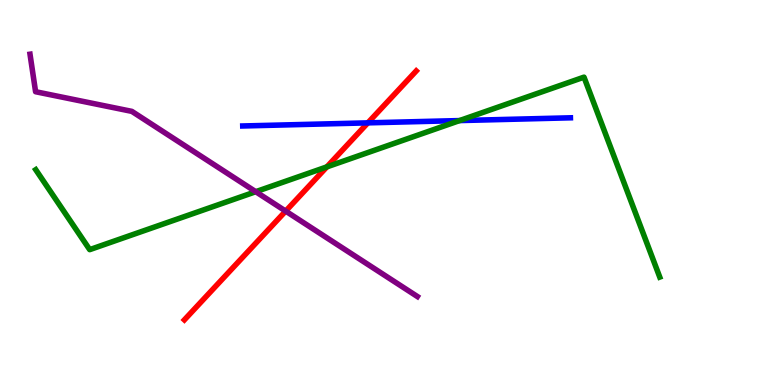[{'lines': ['blue', 'red'], 'intersections': [{'x': 4.75, 'y': 6.81}]}, {'lines': ['green', 'red'], 'intersections': [{'x': 4.22, 'y': 5.67}]}, {'lines': ['purple', 'red'], 'intersections': [{'x': 3.69, 'y': 4.52}]}, {'lines': ['blue', 'green'], 'intersections': [{'x': 5.93, 'y': 6.87}]}, {'lines': ['blue', 'purple'], 'intersections': []}, {'lines': ['green', 'purple'], 'intersections': [{'x': 3.3, 'y': 5.02}]}]